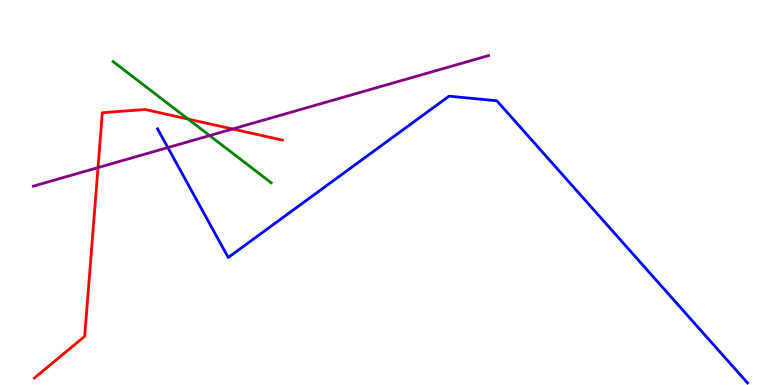[{'lines': ['blue', 'red'], 'intersections': []}, {'lines': ['green', 'red'], 'intersections': [{'x': 2.43, 'y': 6.91}]}, {'lines': ['purple', 'red'], 'intersections': [{'x': 1.26, 'y': 5.65}, {'x': 3.0, 'y': 6.65}]}, {'lines': ['blue', 'green'], 'intersections': []}, {'lines': ['blue', 'purple'], 'intersections': [{'x': 2.17, 'y': 6.17}]}, {'lines': ['green', 'purple'], 'intersections': [{'x': 2.71, 'y': 6.48}]}]